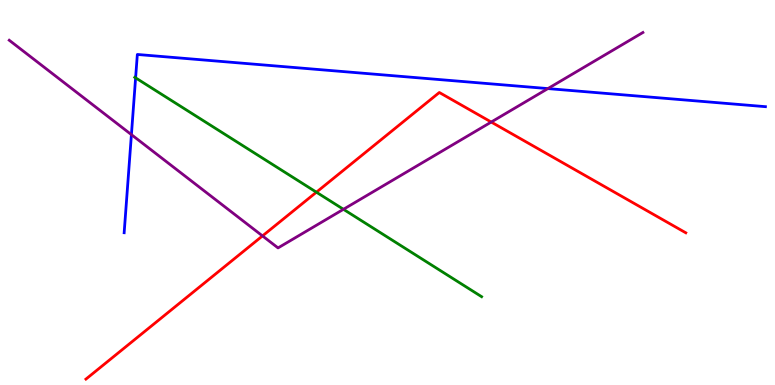[{'lines': ['blue', 'red'], 'intersections': []}, {'lines': ['green', 'red'], 'intersections': [{'x': 4.08, 'y': 5.01}]}, {'lines': ['purple', 'red'], 'intersections': [{'x': 3.39, 'y': 3.87}, {'x': 6.34, 'y': 6.83}]}, {'lines': ['blue', 'green'], 'intersections': [{'x': 1.75, 'y': 7.98}]}, {'lines': ['blue', 'purple'], 'intersections': [{'x': 1.7, 'y': 6.5}, {'x': 7.07, 'y': 7.7}]}, {'lines': ['green', 'purple'], 'intersections': [{'x': 4.43, 'y': 4.56}]}]